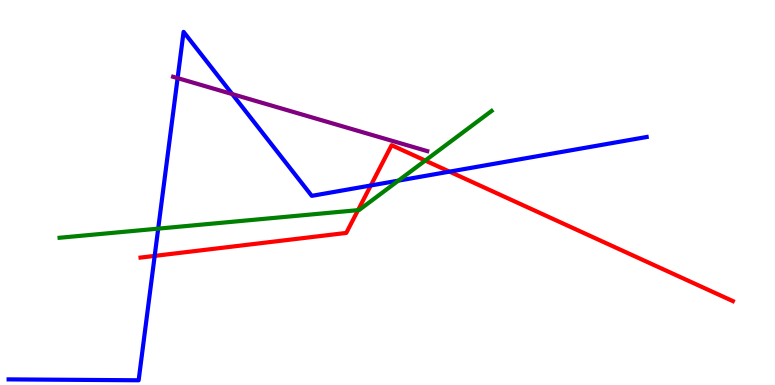[{'lines': ['blue', 'red'], 'intersections': [{'x': 2.0, 'y': 3.35}, {'x': 4.78, 'y': 5.18}, {'x': 5.8, 'y': 5.54}]}, {'lines': ['green', 'red'], 'intersections': [{'x': 4.62, 'y': 4.54}, {'x': 5.49, 'y': 5.83}]}, {'lines': ['purple', 'red'], 'intersections': []}, {'lines': ['blue', 'green'], 'intersections': [{'x': 2.04, 'y': 4.06}, {'x': 5.14, 'y': 5.31}]}, {'lines': ['blue', 'purple'], 'intersections': [{'x': 2.29, 'y': 7.97}, {'x': 3.0, 'y': 7.56}]}, {'lines': ['green', 'purple'], 'intersections': []}]